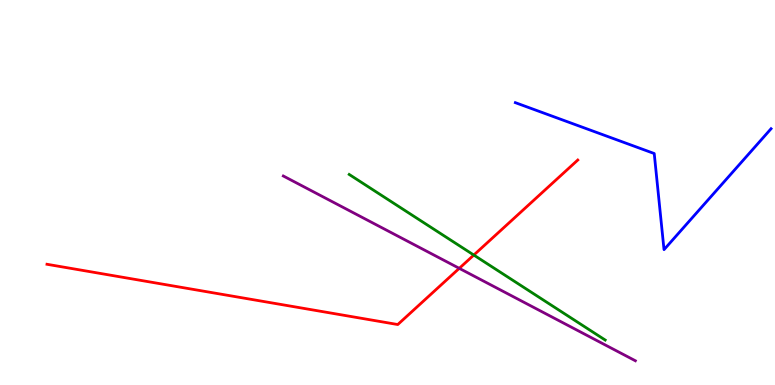[{'lines': ['blue', 'red'], 'intersections': []}, {'lines': ['green', 'red'], 'intersections': [{'x': 6.11, 'y': 3.38}]}, {'lines': ['purple', 'red'], 'intersections': [{'x': 5.93, 'y': 3.03}]}, {'lines': ['blue', 'green'], 'intersections': []}, {'lines': ['blue', 'purple'], 'intersections': []}, {'lines': ['green', 'purple'], 'intersections': []}]